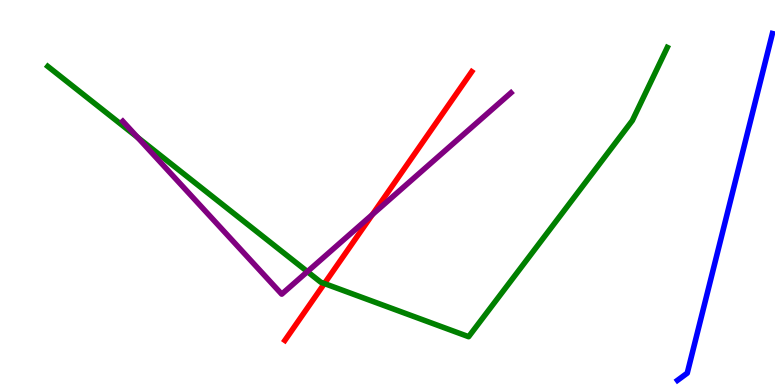[{'lines': ['blue', 'red'], 'intersections': []}, {'lines': ['green', 'red'], 'intersections': [{'x': 4.19, 'y': 2.64}]}, {'lines': ['purple', 'red'], 'intersections': [{'x': 4.81, 'y': 4.43}]}, {'lines': ['blue', 'green'], 'intersections': []}, {'lines': ['blue', 'purple'], 'intersections': []}, {'lines': ['green', 'purple'], 'intersections': [{'x': 1.78, 'y': 6.43}, {'x': 3.97, 'y': 2.94}]}]